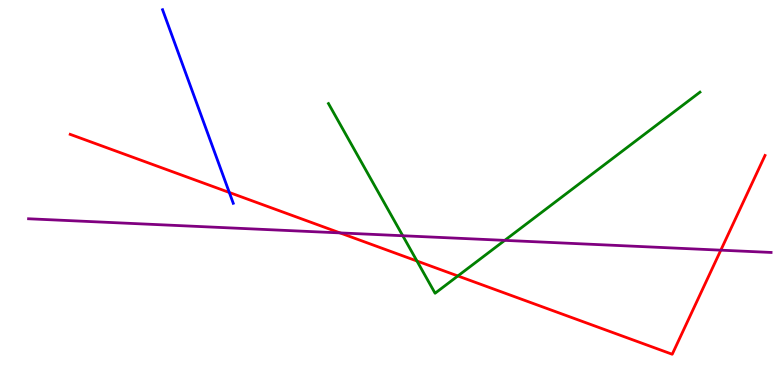[{'lines': ['blue', 'red'], 'intersections': [{'x': 2.96, 'y': 5.0}]}, {'lines': ['green', 'red'], 'intersections': [{'x': 5.38, 'y': 3.22}, {'x': 5.91, 'y': 2.83}]}, {'lines': ['purple', 'red'], 'intersections': [{'x': 4.39, 'y': 3.95}, {'x': 9.3, 'y': 3.5}]}, {'lines': ['blue', 'green'], 'intersections': []}, {'lines': ['blue', 'purple'], 'intersections': []}, {'lines': ['green', 'purple'], 'intersections': [{'x': 5.2, 'y': 3.88}, {'x': 6.51, 'y': 3.76}]}]